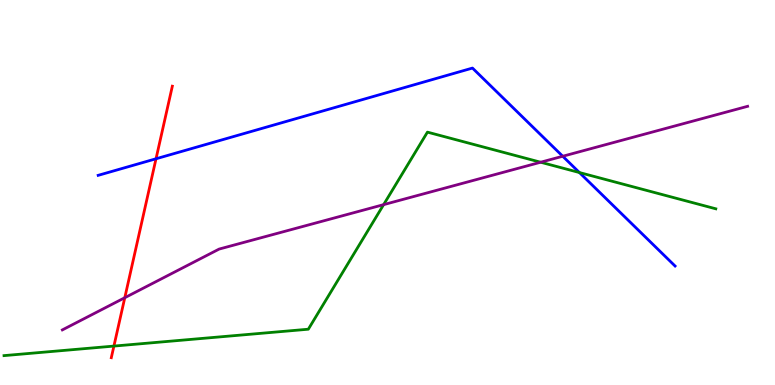[{'lines': ['blue', 'red'], 'intersections': [{'x': 2.01, 'y': 5.88}]}, {'lines': ['green', 'red'], 'intersections': [{'x': 1.47, 'y': 1.01}]}, {'lines': ['purple', 'red'], 'intersections': [{'x': 1.61, 'y': 2.27}]}, {'lines': ['blue', 'green'], 'intersections': [{'x': 7.48, 'y': 5.52}]}, {'lines': ['blue', 'purple'], 'intersections': [{'x': 7.26, 'y': 5.94}]}, {'lines': ['green', 'purple'], 'intersections': [{'x': 4.95, 'y': 4.68}, {'x': 6.98, 'y': 5.79}]}]